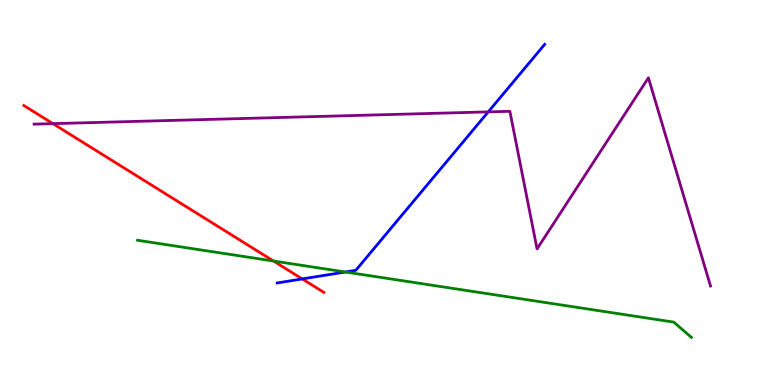[{'lines': ['blue', 'red'], 'intersections': [{'x': 3.9, 'y': 2.76}]}, {'lines': ['green', 'red'], 'intersections': [{'x': 3.53, 'y': 3.22}]}, {'lines': ['purple', 'red'], 'intersections': [{'x': 0.683, 'y': 6.79}]}, {'lines': ['blue', 'green'], 'intersections': [{'x': 4.46, 'y': 2.94}]}, {'lines': ['blue', 'purple'], 'intersections': [{'x': 6.3, 'y': 7.09}]}, {'lines': ['green', 'purple'], 'intersections': []}]